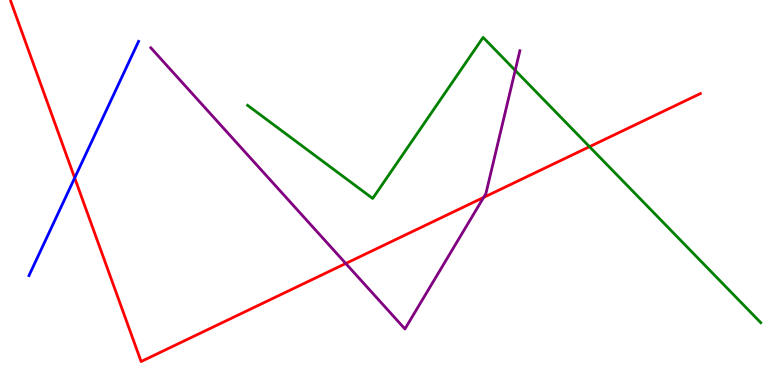[{'lines': ['blue', 'red'], 'intersections': [{'x': 0.964, 'y': 5.38}]}, {'lines': ['green', 'red'], 'intersections': [{'x': 7.61, 'y': 6.19}]}, {'lines': ['purple', 'red'], 'intersections': [{'x': 4.46, 'y': 3.16}, {'x': 6.24, 'y': 4.87}]}, {'lines': ['blue', 'green'], 'intersections': []}, {'lines': ['blue', 'purple'], 'intersections': []}, {'lines': ['green', 'purple'], 'intersections': [{'x': 6.65, 'y': 8.17}]}]